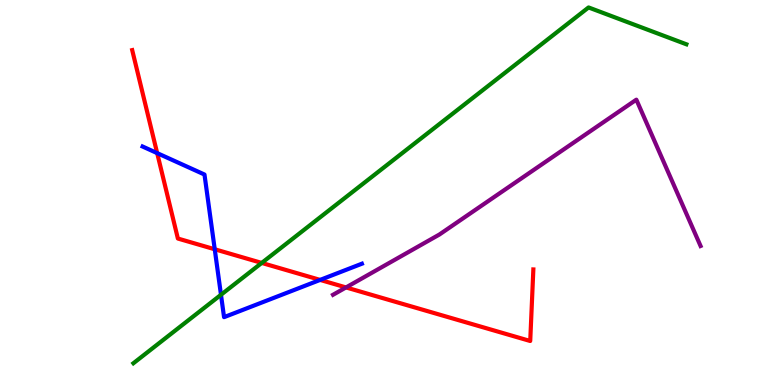[{'lines': ['blue', 'red'], 'intersections': [{'x': 2.03, 'y': 6.02}, {'x': 2.77, 'y': 3.53}, {'x': 4.13, 'y': 2.73}]}, {'lines': ['green', 'red'], 'intersections': [{'x': 3.38, 'y': 3.17}]}, {'lines': ['purple', 'red'], 'intersections': [{'x': 4.46, 'y': 2.53}]}, {'lines': ['blue', 'green'], 'intersections': [{'x': 2.85, 'y': 2.34}]}, {'lines': ['blue', 'purple'], 'intersections': []}, {'lines': ['green', 'purple'], 'intersections': []}]